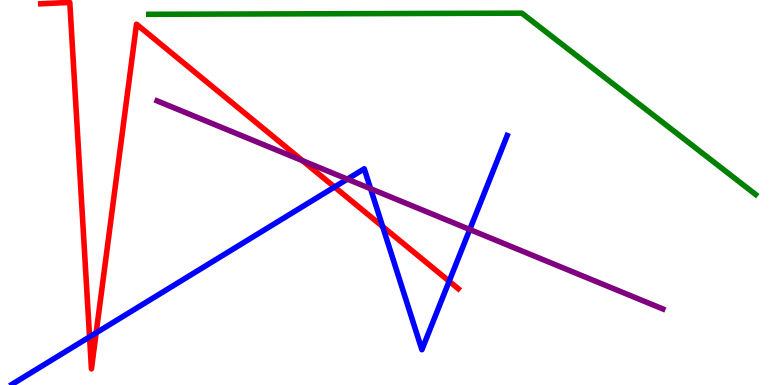[{'lines': ['blue', 'red'], 'intersections': [{'x': 1.16, 'y': 1.25}, {'x': 1.24, 'y': 1.35}, {'x': 4.32, 'y': 5.14}, {'x': 4.94, 'y': 4.12}, {'x': 5.8, 'y': 2.7}]}, {'lines': ['green', 'red'], 'intersections': []}, {'lines': ['purple', 'red'], 'intersections': [{'x': 3.9, 'y': 5.83}]}, {'lines': ['blue', 'green'], 'intersections': []}, {'lines': ['blue', 'purple'], 'intersections': [{'x': 4.48, 'y': 5.35}, {'x': 4.78, 'y': 5.1}, {'x': 6.06, 'y': 4.04}]}, {'lines': ['green', 'purple'], 'intersections': []}]